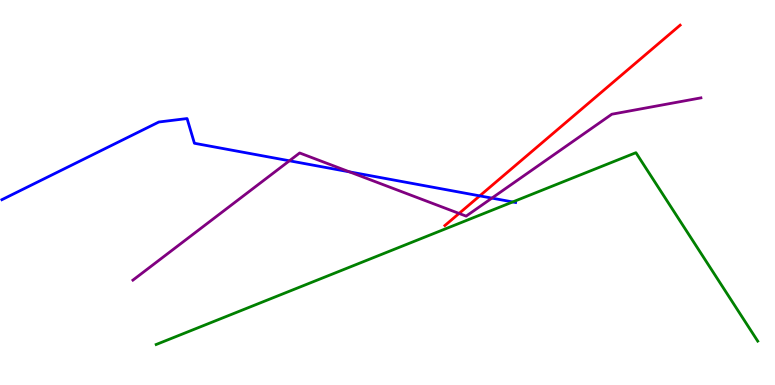[{'lines': ['blue', 'red'], 'intersections': [{'x': 6.19, 'y': 4.91}]}, {'lines': ['green', 'red'], 'intersections': []}, {'lines': ['purple', 'red'], 'intersections': [{'x': 5.92, 'y': 4.46}]}, {'lines': ['blue', 'green'], 'intersections': [{'x': 6.62, 'y': 4.75}]}, {'lines': ['blue', 'purple'], 'intersections': [{'x': 3.73, 'y': 5.82}, {'x': 4.51, 'y': 5.54}, {'x': 6.35, 'y': 4.85}]}, {'lines': ['green', 'purple'], 'intersections': []}]